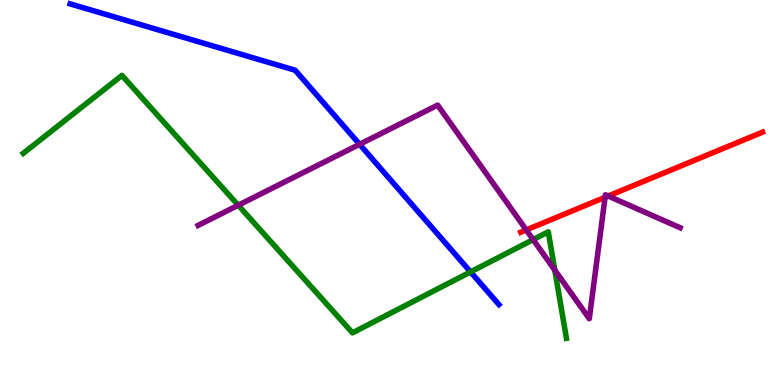[{'lines': ['blue', 'red'], 'intersections': []}, {'lines': ['green', 'red'], 'intersections': []}, {'lines': ['purple', 'red'], 'intersections': [{'x': 6.79, 'y': 4.03}, {'x': 7.81, 'y': 4.88}, {'x': 7.85, 'y': 4.91}]}, {'lines': ['blue', 'green'], 'intersections': [{'x': 6.07, 'y': 2.94}]}, {'lines': ['blue', 'purple'], 'intersections': [{'x': 4.64, 'y': 6.25}]}, {'lines': ['green', 'purple'], 'intersections': [{'x': 3.07, 'y': 4.67}, {'x': 6.88, 'y': 3.78}, {'x': 7.16, 'y': 2.98}]}]